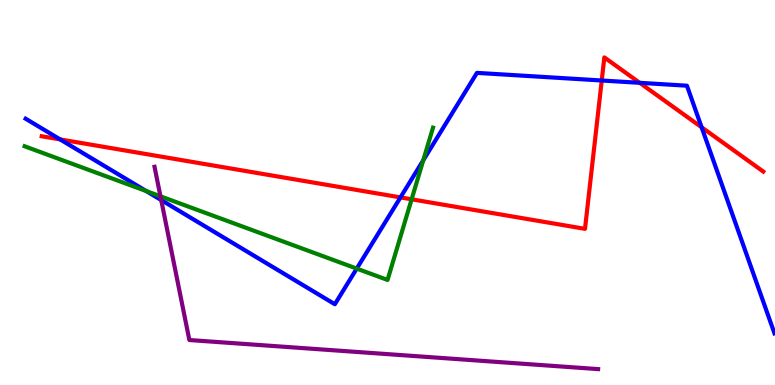[{'lines': ['blue', 'red'], 'intersections': [{'x': 0.776, 'y': 6.38}, {'x': 5.17, 'y': 4.87}, {'x': 7.76, 'y': 7.91}, {'x': 8.25, 'y': 7.85}, {'x': 9.05, 'y': 6.69}]}, {'lines': ['green', 'red'], 'intersections': [{'x': 5.31, 'y': 4.82}]}, {'lines': ['purple', 'red'], 'intersections': []}, {'lines': ['blue', 'green'], 'intersections': [{'x': 1.89, 'y': 5.04}, {'x': 4.6, 'y': 3.02}, {'x': 5.46, 'y': 5.84}]}, {'lines': ['blue', 'purple'], 'intersections': [{'x': 2.08, 'y': 4.8}]}, {'lines': ['green', 'purple'], 'intersections': [{'x': 2.07, 'y': 4.9}]}]